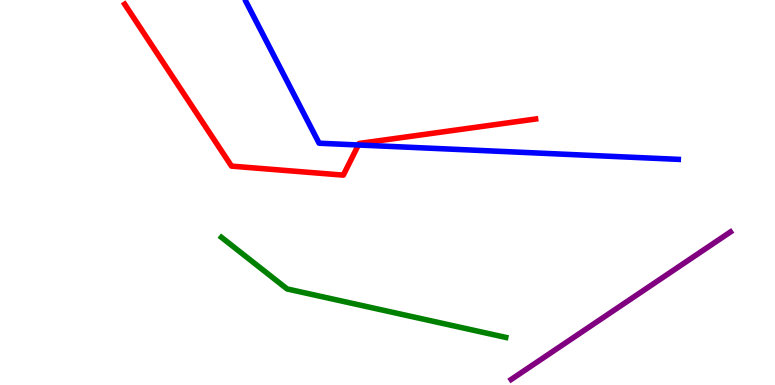[{'lines': ['blue', 'red'], 'intersections': [{'x': 4.62, 'y': 6.23}]}, {'lines': ['green', 'red'], 'intersections': []}, {'lines': ['purple', 'red'], 'intersections': []}, {'lines': ['blue', 'green'], 'intersections': []}, {'lines': ['blue', 'purple'], 'intersections': []}, {'lines': ['green', 'purple'], 'intersections': []}]